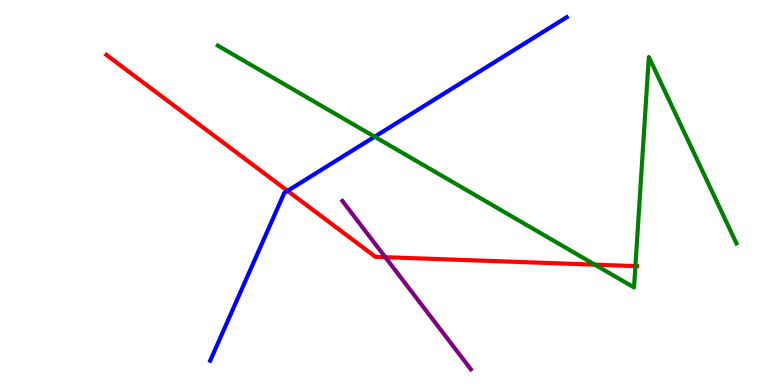[{'lines': ['blue', 'red'], 'intersections': [{'x': 3.71, 'y': 5.04}]}, {'lines': ['green', 'red'], 'intersections': [{'x': 7.68, 'y': 3.13}, {'x': 8.2, 'y': 3.09}]}, {'lines': ['purple', 'red'], 'intersections': [{'x': 4.97, 'y': 3.32}]}, {'lines': ['blue', 'green'], 'intersections': [{'x': 4.83, 'y': 6.45}]}, {'lines': ['blue', 'purple'], 'intersections': []}, {'lines': ['green', 'purple'], 'intersections': []}]